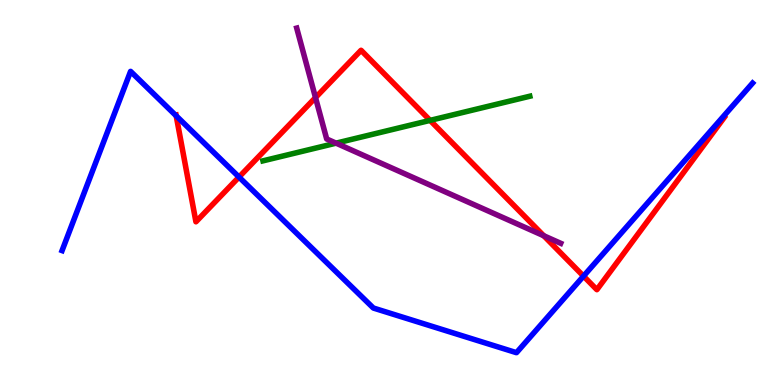[{'lines': ['blue', 'red'], 'intersections': [{'x': 2.27, 'y': 6.99}, {'x': 3.08, 'y': 5.4}, {'x': 7.53, 'y': 2.83}]}, {'lines': ['green', 'red'], 'intersections': [{'x': 5.55, 'y': 6.87}]}, {'lines': ['purple', 'red'], 'intersections': [{'x': 4.07, 'y': 7.46}, {'x': 7.02, 'y': 3.88}]}, {'lines': ['blue', 'green'], 'intersections': []}, {'lines': ['blue', 'purple'], 'intersections': []}, {'lines': ['green', 'purple'], 'intersections': [{'x': 4.34, 'y': 6.28}]}]